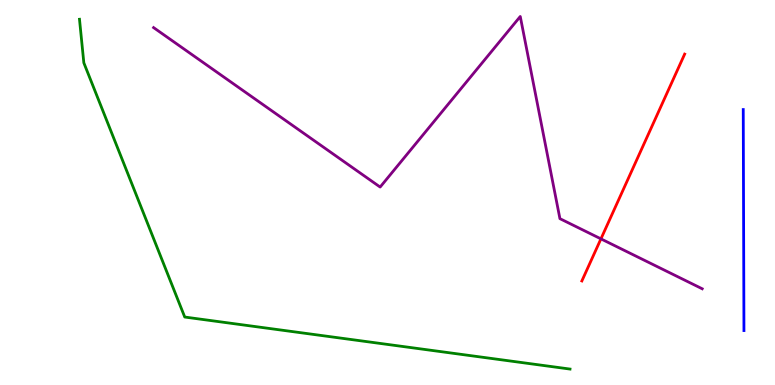[{'lines': ['blue', 'red'], 'intersections': []}, {'lines': ['green', 'red'], 'intersections': []}, {'lines': ['purple', 'red'], 'intersections': [{'x': 7.75, 'y': 3.8}]}, {'lines': ['blue', 'green'], 'intersections': []}, {'lines': ['blue', 'purple'], 'intersections': []}, {'lines': ['green', 'purple'], 'intersections': []}]